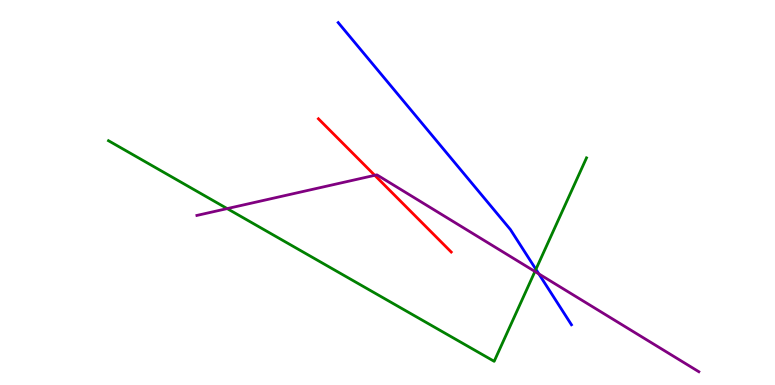[{'lines': ['blue', 'red'], 'intersections': []}, {'lines': ['green', 'red'], 'intersections': []}, {'lines': ['purple', 'red'], 'intersections': [{'x': 4.84, 'y': 5.45}]}, {'lines': ['blue', 'green'], 'intersections': [{'x': 6.92, 'y': 3.0}]}, {'lines': ['blue', 'purple'], 'intersections': [{'x': 6.95, 'y': 2.89}]}, {'lines': ['green', 'purple'], 'intersections': [{'x': 2.93, 'y': 4.58}, {'x': 6.9, 'y': 2.95}]}]